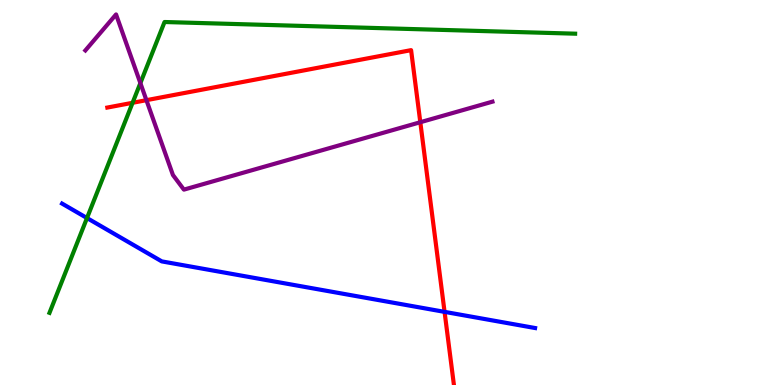[{'lines': ['blue', 'red'], 'intersections': [{'x': 5.74, 'y': 1.9}]}, {'lines': ['green', 'red'], 'intersections': [{'x': 1.71, 'y': 7.33}]}, {'lines': ['purple', 'red'], 'intersections': [{'x': 1.89, 'y': 7.4}, {'x': 5.42, 'y': 6.83}]}, {'lines': ['blue', 'green'], 'intersections': [{'x': 1.12, 'y': 4.34}]}, {'lines': ['blue', 'purple'], 'intersections': []}, {'lines': ['green', 'purple'], 'intersections': [{'x': 1.81, 'y': 7.84}]}]